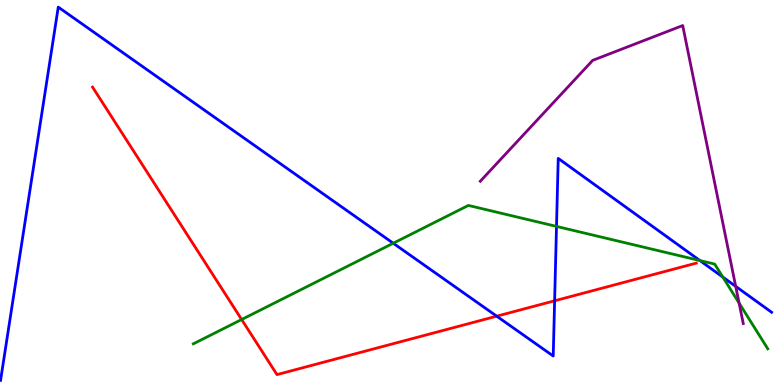[{'lines': ['blue', 'red'], 'intersections': [{'x': 6.41, 'y': 1.79}, {'x': 7.16, 'y': 2.19}]}, {'lines': ['green', 'red'], 'intersections': [{'x': 3.12, 'y': 1.7}]}, {'lines': ['purple', 'red'], 'intersections': []}, {'lines': ['blue', 'green'], 'intersections': [{'x': 5.07, 'y': 3.68}, {'x': 7.18, 'y': 4.12}, {'x': 9.03, 'y': 3.23}, {'x': 9.33, 'y': 2.8}]}, {'lines': ['blue', 'purple'], 'intersections': [{'x': 9.49, 'y': 2.56}]}, {'lines': ['green', 'purple'], 'intersections': [{'x': 9.54, 'y': 2.13}]}]